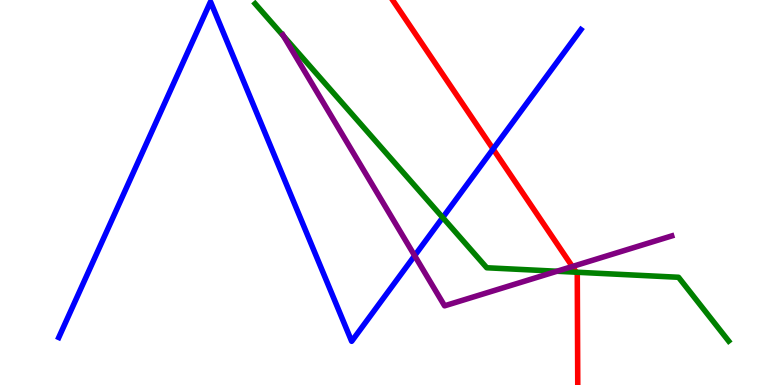[{'lines': ['blue', 'red'], 'intersections': [{'x': 6.36, 'y': 6.13}]}, {'lines': ['green', 'red'], 'intersections': [{'x': 7.43, 'y': 2.93}]}, {'lines': ['purple', 'red'], 'intersections': [{'x': 7.39, 'y': 3.08}]}, {'lines': ['blue', 'green'], 'intersections': [{'x': 5.71, 'y': 4.35}]}, {'lines': ['blue', 'purple'], 'intersections': [{'x': 5.35, 'y': 3.36}]}, {'lines': ['green', 'purple'], 'intersections': [{'x': 3.66, 'y': 9.06}, {'x': 7.19, 'y': 2.95}]}]